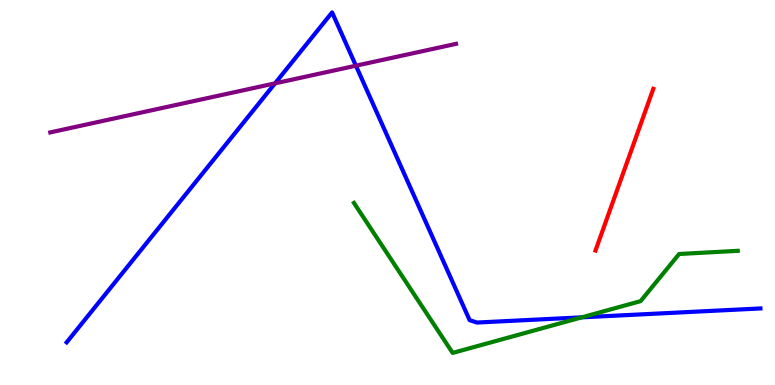[{'lines': ['blue', 'red'], 'intersections': []}, {'lines': ['green', 'red'], 'intersections': []}, {'lines': ['purple', 'red'], 'intersections': []}, {'lines': ['blue', 'green'], 'intersections': [{'x': 7.51, 'y': 1.76}]}, {'lines': ['blue', 'purple'], 'intersections': [{'x': 3.55, 'y': 7.83}, {'x': 4.59, 'y': 8.29}]}, {'lines': ['green', 'purple'], 'intersections': []}]